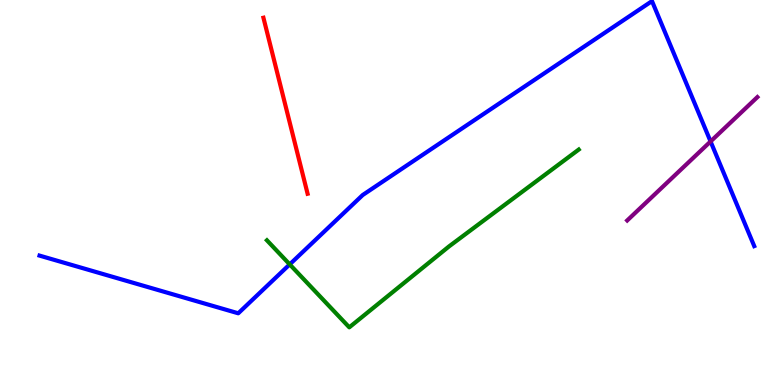[{'lines': ['blue', 'red'], 'intersections': []}, {'lines': ['green', 'red'], 'intersections': []}, {'lines': ['purple', 'red'], 'intersections': []}, {'lines': ['blue', 'green'], 'intersections': [{'x': 3.74, 'y': 3.13}]}, {'lines': ['blue', 'purple'], 'intersections': [{'x': 9.17, 'y': 6.33}]}, {'lines': ['green', 'purple'], 'intersections': []}]